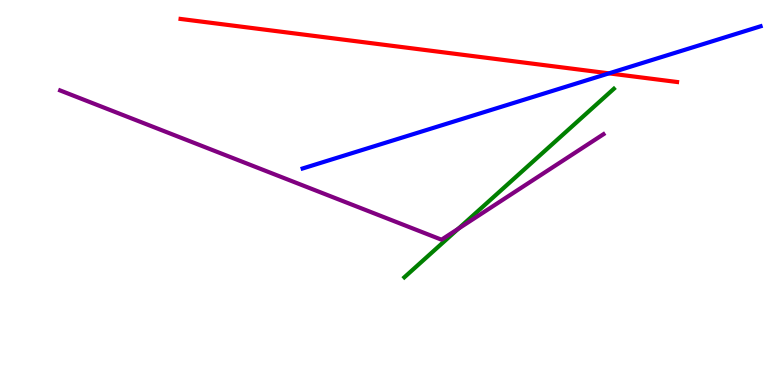[{'lines': ['blue', 'red'], 'intersections': [{'x': 7.86, 'y': 8.09}]}, {'lines': ['green', 'red'], 'intersections': []}, {'lines': ['purple', 'red'], 'intersections': []}, {'lines': ['blue', 'green'], 'intersections': []}, {'lines': ['blue', 'purple'], 'intersections': []}, {'lines': ['green', 'purple'], 'intersections': [{'x': 5.91, 'y': 4.06}]}]